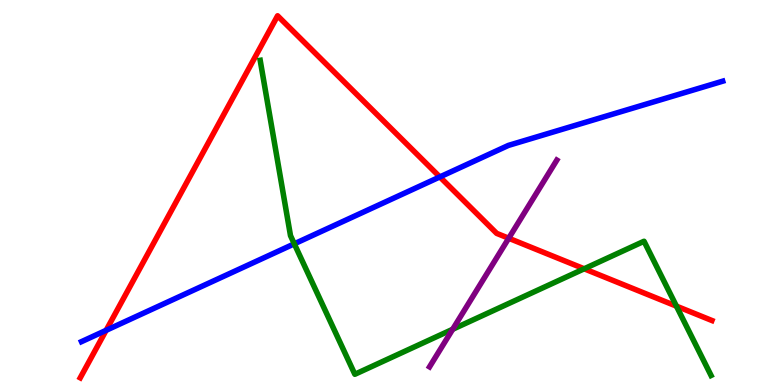[{'lines': ['blue', 'red'], 'intersections': [{'x': 1.37, 'y': 1.42}, {'x': 5.68, 'y': 5.4}]}, {'lines': ['green', 'red'], 'intersections': [{'x': 7.54, 'y': 3.02}, {'x': 8.73, 'y': 2.05}]}, {'lines': ['purple', 'red'], 'intersections': [{'x': 6.56, 'y': 3.81}]}, {'lines': ['blue', 'green'], 'intersections': [{'x': 3.8, 'y': 3.67}]}, {'lines': ['blue', 'purple'], 'intersections': []}, {'lines': ['green', 'purple'], 'intersections': [{'x': 5.84, 'y': 1.45}]}]